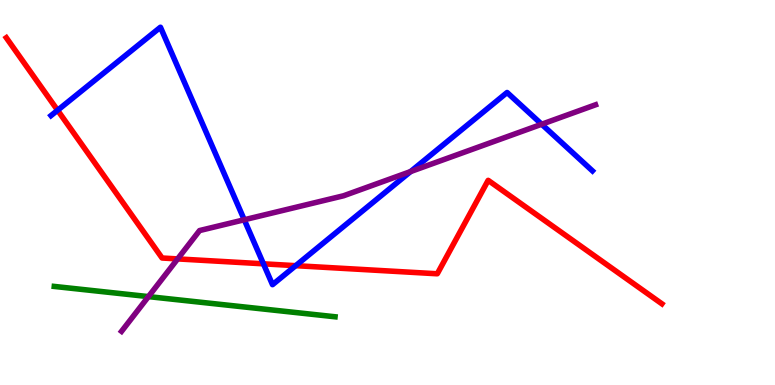[{'lines': ['blue', 'red'], 'intersections': [{'x': 0.743, 'y': 7.14}, {'x': 3.4, 'y': 3.15}, {'x': 3.82, 'y': 3.1}]}, {'lines': ['green', 'red'], 'intersections': []}, {'lines': ['purple', 'red'], 'intersections': [{'x': 2.29, 'y': 3.28}]}, {'lines': ['blue', 'green'], 'intersections': []}, {'lines': ['blue', 'purple'], 'intersections': [{'x': 3.15, 'y': 4.29}, {'x': 5.3, 'y': 5.54}, {'x': 6.99, 'y': 6.77}]}, {'lines': ['green', 'purple'], 'intersections': [{'x': 1.92, 'y': 2.3}]}]